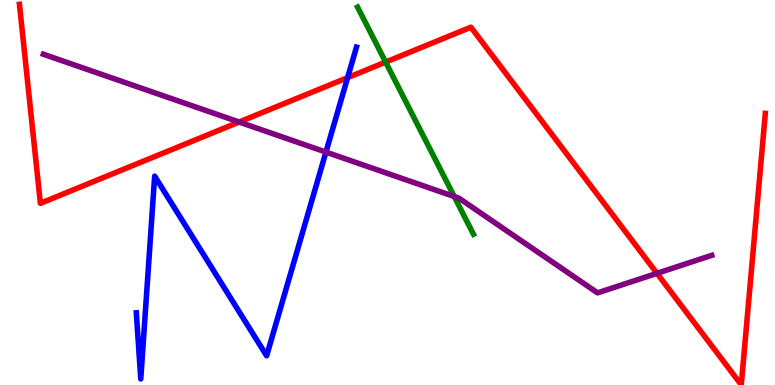[{'lines': ['blue', 'red'], 'intersections': [{'x': 4.49, 'y': 7.98}]}, {'lines': ['green', 'red'], 'intersections': [{'x': 4.98, 'y': 8.39}]}, {'lines': ['purple', 'red'], 'intersections': [{'x': 3.09, 'y': 6.83}, {'x': 8.48, 'y': 2.9}]}, {'lines': ['blue', 'green'], 'intersections': []}, {'lines': ['blue', 'purple'], 'intersections': [{'x': 4.21, 'y': 6.05}]}, {'lines': ['green', 'purple'], 'intersections': [{'x': 5.86, 'y': 4.9}]}]